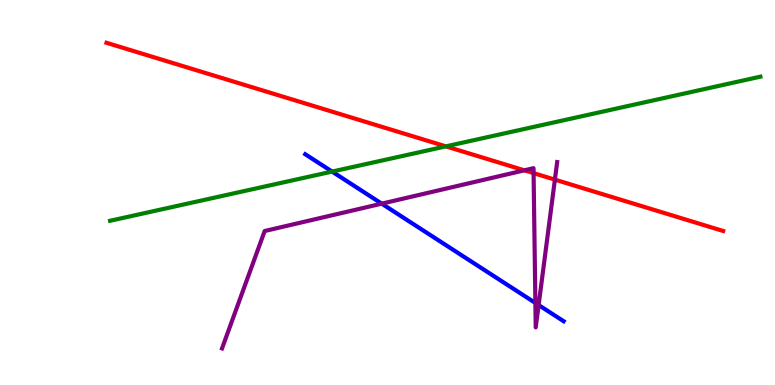[{'lines': ['blue', 'red'], 'intersections': []}, {'lines': ['green', 'red'], 'intersections': [{'x': 5.75, 'y': 6.2}]}, {'lines': ['purple', 'red'], 'intersections': [{'x': 6.77, 'y': 5.58}, {'x': 6.88, 'y': 5.5}, {'x': 7.16, 'y': 5.33}]}, {'lines': ['blue', 'green'], 'intersections': [{'x': 4.29, 'y': 5.54}]}, {'lines': ['blue', 'purple'], 'intersections': [{'x': 4.93, 'y': 4.71}, {'x': 6.91, 'y': 2.13}, {'x': 6.95, 'y': 2.08}]}, {'lines': ['green', 'purple'], 'intersections': []}]